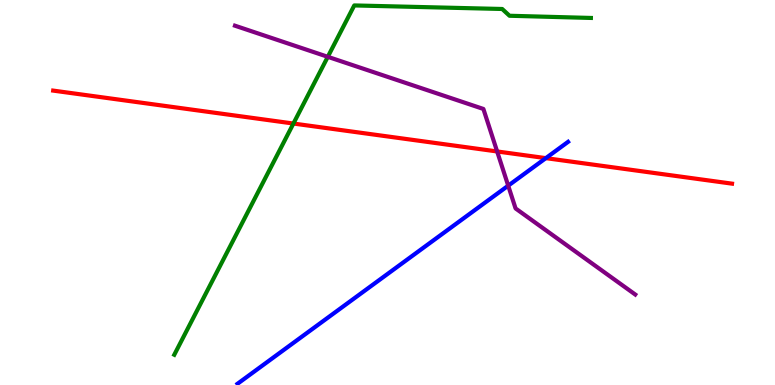[{'lines': ['blue', 'red'], 'intersections': [{'x': 7.04, 'y': 5.89}]}, {'lines': ['green', 'red'], 'intersections': [{'x': 3.79, 'y': 6.79}]}, {'lines': ['purple', 'red'], 'intersections': [{'x': 6.41, 'y': 6.07}]}, {'lines': ['blue', 'green'], 'intersections': []}, {'lines': ['blue', 'purple'], 'intersections': [{'x': 6.56, 'y': 5.18}]}, {'lines': ['green', 'purple'], 'intersections': [{'x': 4.23, 'y': 8.52}]}]